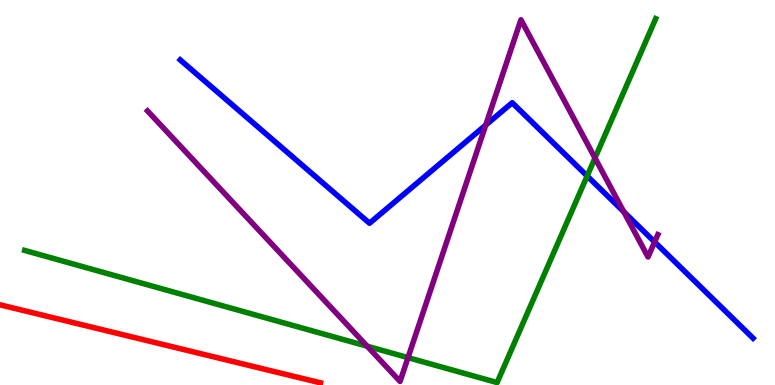[{'lines': ['blue', 'red'], 'intersections': []}, {'lines': ['green', 'red'], 'intersections': []}, {'lines': ['purple', 'red'], 'intersections': []}, {'lines': ['blue', 'green'], 'intersections': [{'x': 7.58, 'y': 5.43}]}, {'lines': ['blue', 'purple'], 'intersections': [{'x': 6.27, 'y': 6.75}, {'x': 8.05, 'y': 4.5}, {'x': 8.45, 'y': 3.72}]}, {'lines': ['green', 'purple'], 'intersections': [{'x': 4.74, 'y': 1.01}, {'x': 5.26, 'y': 0.711}, {'x': 7.68, 'y': 5.9}]}]